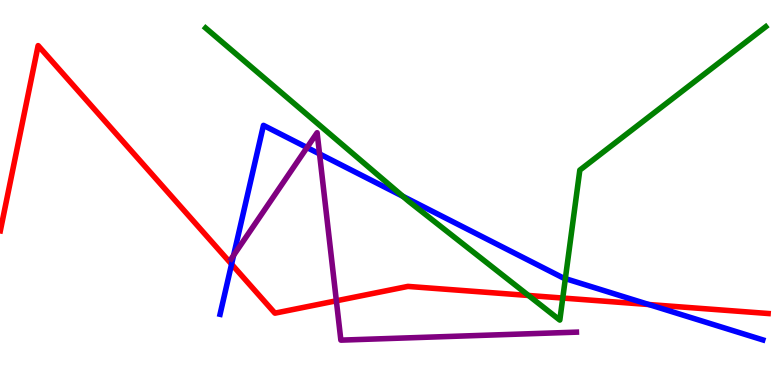[{'lines': ['blue', 'red'], 'intersections': [{'x': 2.99, 'y': 3.14}, {'x': 8.37, 'y': 2.09}]}, {'lines': ['green', 'red'], 'intersections': [{'x': 6.82, 'y': 2.33}, {'x': 7.26, 'y': 2.26}]}, {'lines': ['purple', 'red'], 'intersections': [{'x': 4.34, 'y': 2.19}]}, {'lines': ['blue', 'green'], 'intersections': [{'x': 5.2, 'y': 4.9}, {'x': 7.29, 'y': 2.76}]}, {'lines': ['blue', 'purple'], 'intersections': [{'x': 3.01, 'y': 3.37}, {'x': 3.96, 'y': 6.17}, {'x': 4.12, 'y': 6.0}]}, {'lines': ['green', 'purple'], 'intersections': []}]